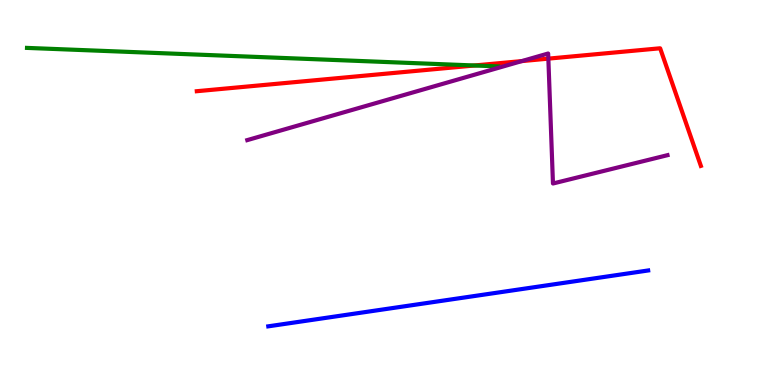[{'lines': ['blue', 'red'], 'intersections': []}, {'lines': ['green', 'red'], 'intersections': [{'x': 6.12, 'y': 8.3}]}, {'lines': ['purple', 'red'], 'intersections': [{'x': 6.73, 'y': 8.41}, {'x': 7.08, 'y': 8.48}]}, {'lines': ['blue', 'green'], 'intersections': []}, {'lines': ['blue', 'purple'], 'intersections': []}, {'lines': ['green', 'purple'], 'intersections': []}]